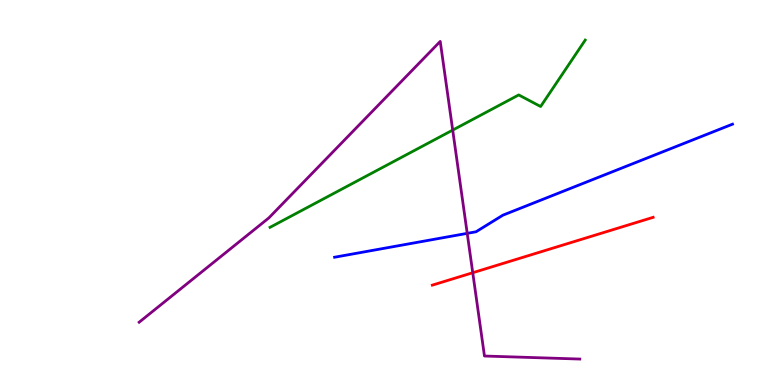[{'lines': ['blue', 'red'], 'intersections': []}, {'lines': ['green', 'red'], 'intersections': []}, {'lines': ['purple', 'red'], 'intersections': [{'x': 6.1, 'y': 2.92}]}, {'lines': ['blue', 'green'], 'intersections': []}, {'lines': ['blue', 'purple'], 'intersections': [{'x': 6.03, 'y': 3.94}]}, {'lines': ['green', 'purple'], 'intersections': [{'x': 5.84, 'y': 6.62}]}]